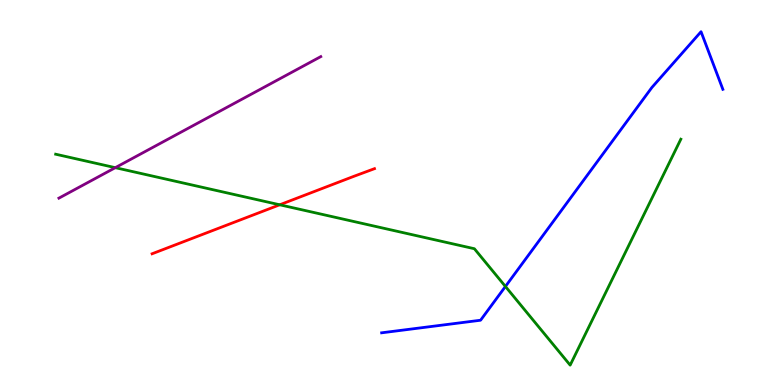[{'lines': ['blue', 'red'], 'intersections': []}, {'lines': ['green', 'red'], 'intersections': [{'x': 3.61, 'y': 4.68}]}, {'lines': ['purple', 'red'], 'intersections': []}, {'lines': ['blue', 'green'], 'intersections': [{'x': 6.52, 'y': 2.56}]}, {'lines': ['blue', 'purple'], 'intersections': []}, {'lines': ['green', 'purple'], 'intersections': [{'x': 1.49, 'y': 5.64}]}]